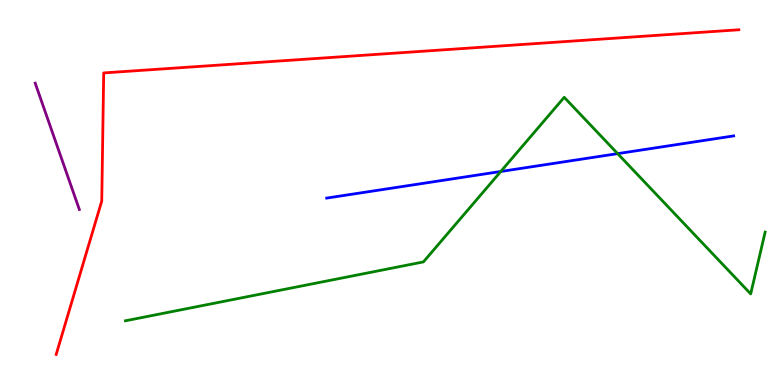[{'lines': ['blue', 'red'], 'intersections': []}, {'lines': ['green', 'red'], 'intersections': []}, {'lines': ['purple', 'red'], 'intersections': []}, {'lines': ['blue', 'green'], 'intersections': [{'x': 6.46, 'y': 5.55}, {'x': 7.97, 'y': 6.01}]}, {'lines': ['blue', 'purple'], 'intersections': []}, {'lines': ['green', 'purple'], 'intersections': []}]